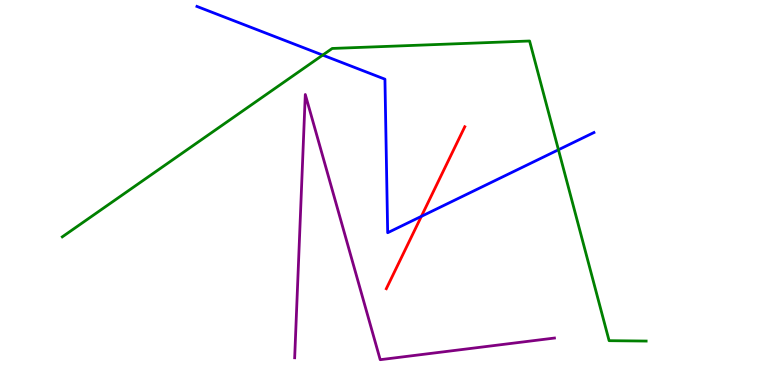[{'lines': ['blue', 'red'], 'intersections': [{'x': 5.44, 'y': 4.38}]}, {'lines': ['green', 'red'], 'intersections': []}, {'lines': ['purple', 'red'], 'intersections': []}, {'lines': ['blue', 'green'], 'intersections': [{'x': 4.16, 'y': 8.57}, {'x': 7.21, 'y': 6.11}]}, {'lines': ['blue', 'purple'], 'intersections': []}, {'lines': ['green', 'purple'], 'intersections': []}]